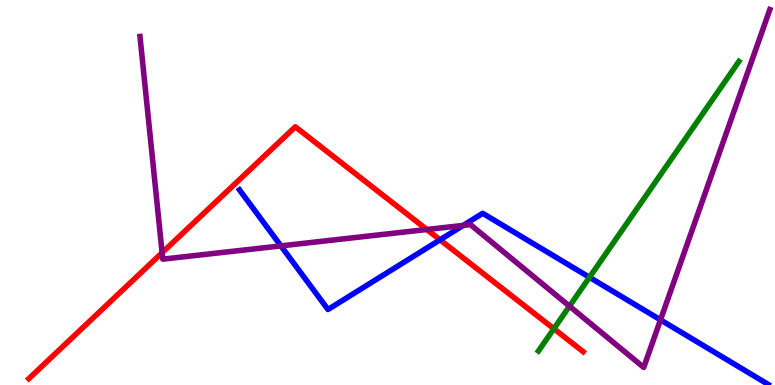[{'lines': ['blue', 'red'], 'intersections': [{'x': 5.68, 'y': 3.77}]}, {'lines': ['green', 'red'], 'intersections': [{'x': 7.15, 'y': 1.46}]}, {'lines': ['purple', 'red'], 'intersections': [{'x': 2.09, 'y': 3.44}, {'x': 5.51, 'y': 4.04}]}, {'lines': ['blue', 'green'], 'intersections': [{'x': 7.61, 'y': 2.8}]}, {'lines': ['blue', 'purple'], 'intersections': [{'x': 3.62, 'y': 3.61}, {'x': 5.98, 'y': 4.15}, {'x': 8.52, 'y': 1.69}]}, {'lines': ['green', 'purple'], 'intersections': [{'x': 7.35, 'y': 2.05}]}]